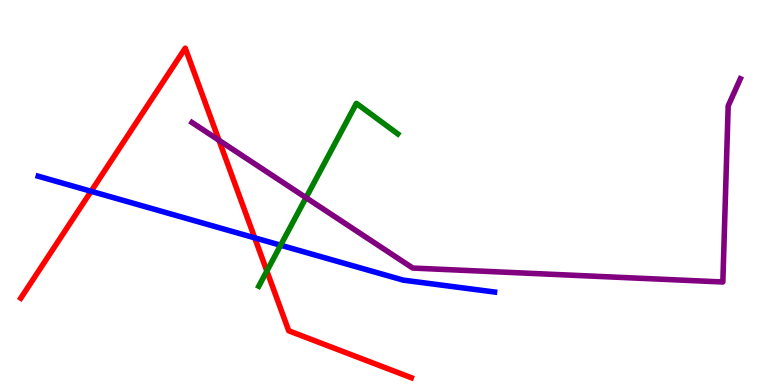[{'lines': ['blue', 'red'], 'intersections': [{'x': 1.18, 'y': 5.03}, {'x': 3.29, 'y': 3.82}]}, {'lines': ['green', 'red'], 'intersections': [{'x': 3.44, 'y': 2.96}]}, {'lines': ['purple', 'red'], 'intersections': [{'x': 2.83, 'y': 6.36}]}, {'lines': ['blue', 'green'], 'intersections': [{'x': 3.62, 'y': 3.63}]}, {'lines': ['blue', 'purple'], 'intersections': []}, {'lines': ['green', 'purple'], 'intersections': [{'x': 3.95, 'y': 4.87}]}]